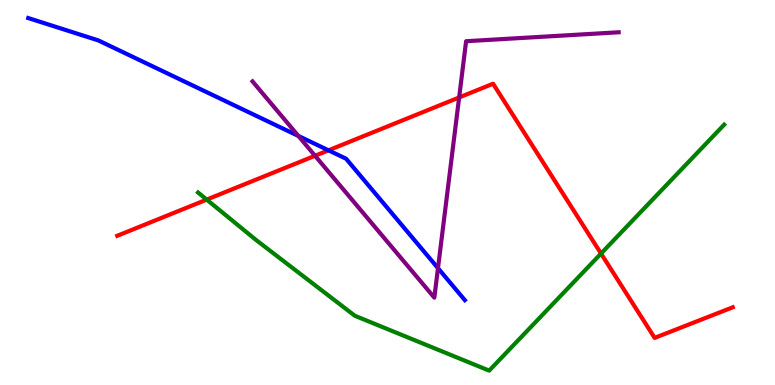[{'lines': ['blue', 'red'], 'intersections': [{'x': 4.24, 'y': 6.1}]}, {'lines': ['green', 'red'], 'intersections': [{'x': 2.67, 'y': 4.82}, {'x': 7.76, 'y': 3.41}]}, {'lines': ['purple', 'red'], 'intersections': [{'x': 4.07, 'y': 5.95}, {'x': 5.92, 'y': 7.47}]}, {'lines': ['blue', 'green'], 'intersections': []}, {'lines': ['blue', 'purple'], 'intersections': [{'x': 3.85, 'y': 6.47}, {'x': 5.65, 'y': 3.03}]}, {'lines': ['green', 'purple'], 'intersections': []}]